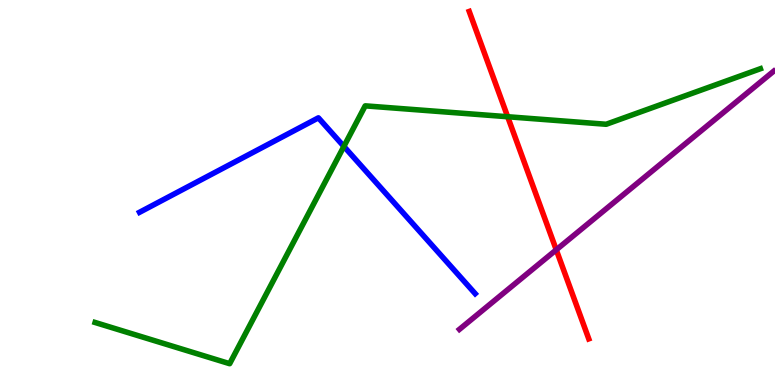[{'lines': ['blue', 'red'], 'intersections': []}, {'lines': ['green', 'red'], 'intersections': [{'x': 6.55, 'y': 6.97}]}, {'lines': ['purple', 'red'], 'intersections': [{'x': 7.18, 'y': 3.51}]}, {'lines': ['blue', 'green'], 'intersections': [{'x': 4.44, 'y': 6.2}]}, {'lines': ['blue', 'purple'], 'intersections': []}, {'lines': ['green', 'purple'], 'intersections': []}]